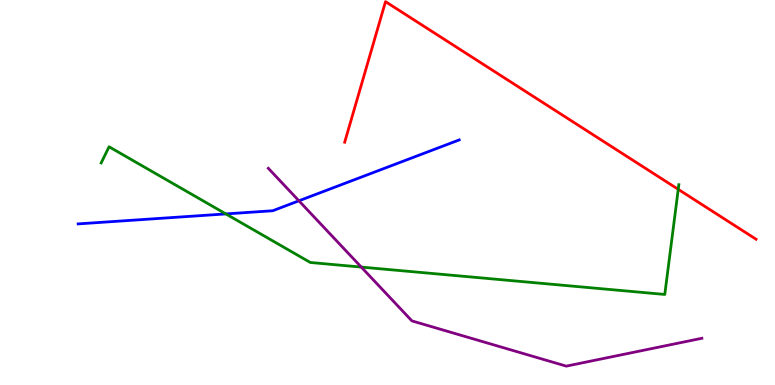[{'lines': ['blue', 'red'], 'intersections': []}, {'lines': ['green', 'red'], 'intersections': [{'x': 8.75, 'y': 5.08}]}, {'lines': ['purple', 'red'], 'intersections': []}, {'lines': ['blue', 'green'], 'intersections': [{'x': 2.91, 'y': 4.44}]}, {'lines': ['blue', 'purple'], 'intersections': [{'x': 3.86, 'y': 4.78}]}, {'lines': ['green', 'purple'], 'intersections': [{'x': 4.66, 'y': 3.06}]}]